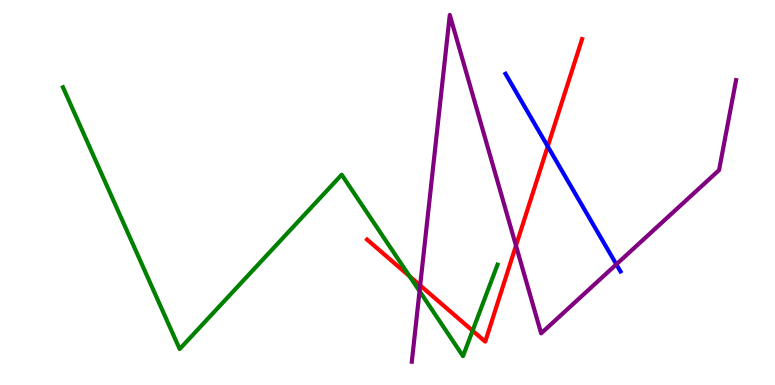[{'lines': ['blue', 'red'], 'intersections': [{'x': 7.07, 'y': 6.2}]}, {'lines': ['green', 'red'], 'intersections': [{'x': 5.29, 'y': 2.82}, {'x': 6.1, 'y': 1.41}]}, {'lines': ['purple', 'red'], 'intersections': [{'x': 5.42, 'y': 2.59}, {'x': 6.66, 'y': 3.62}]}, {'lines': ['blue', 'green'], 'intersections': []}, {'lines': ['blue', 'purple'], 'intersections': [{'x': 7.95, 'y': 3.13}]}, {'lines': ['green', 'purple'], 'intersections': [{'x': 5.41, 'y': 2.44}]}]